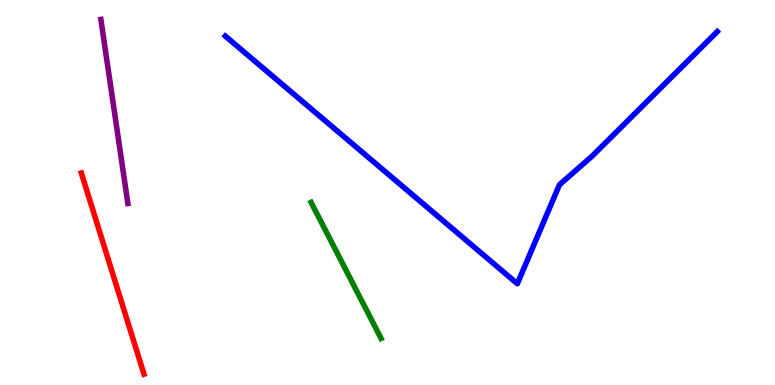[{'lines': ['blue', 'red'], 'intersections': []}, {'lines': ['green', 'red'], 'intersections': []}, {'lines': ['purple', 'red'], 'intersections': []}, {'lines': ['blue', 'green'], 'intersections': []}, {'lines': ['blue', 'purple'], 'intersections': []}, {'lines': ['green', 'purple'], 'intersections': []}]